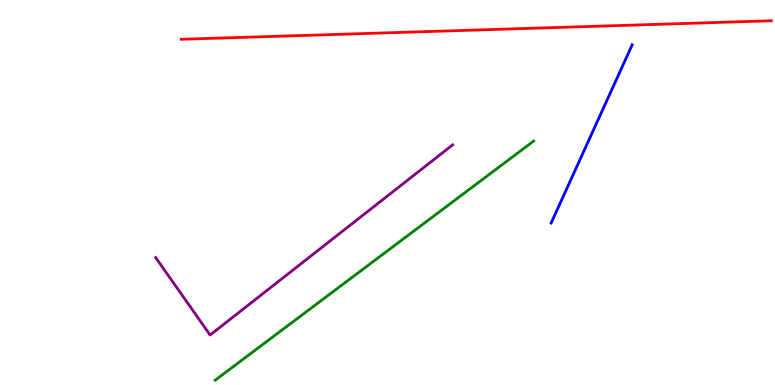[{'lines': ['blue', 'red'], 'intersections': []}, {'lines': ['green', 'red'], 'intersections': []}, {'lines': ['purple', 'red'], 'intersections': []}, {'lines': ['blue', 'green'], 'intersections': []}, {'lines': ['blue', 'purple'], 'intersections': []}, {'lines': ['green', 'purple'], 'intersections': []}]